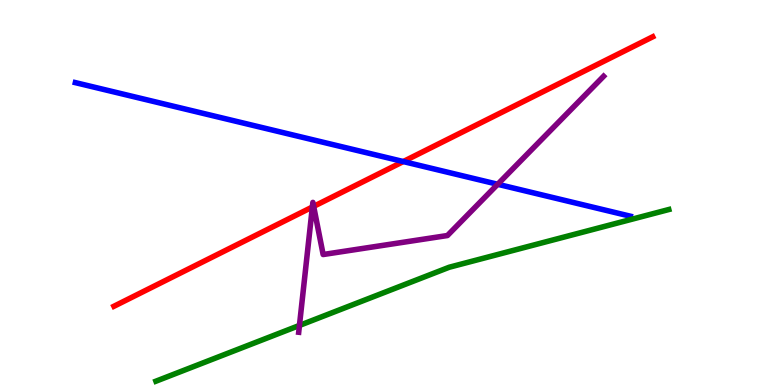[{'lines': ['blue', 'red'], 'intersections': [{'x': 5.2, 'y': 5.8}]}, {'lines': ['green', 'red'], 'intersections': []}, {'lines': ['purple', 'red'], 'intersections': [{'x': 4.03, 'y': 4.62}, {'x': 4.05, 'y': 4.64}]}, {'lines': ['blue', 'green'], 'intersections': []}, {'lines': ['blue', 'purple'], 'intersections': [{'x': 6.42, 'y': 5.21}]}, {'lines': ['green', 'purple'], 'intersections': [{'x': 3.86, 'y': 1.55}]}]